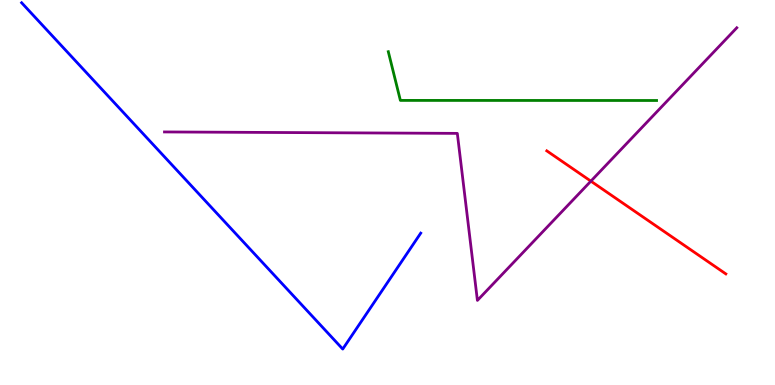[{'lines': ['blue', 'red'], 'intersections': []}, {'lines': ['green', 'red'], 'intersections': []}, {'lines': ['purple', 'red'], 'intersections': [{'x': 7.62, 'y': 5.29}]}, {'lines': ['blue', 'green'], 'intersections': []}, {'lines': ['blue', 'purple'], 'intersections': []}, {'lines': ['green', 'purple'], 'intersections': []}]